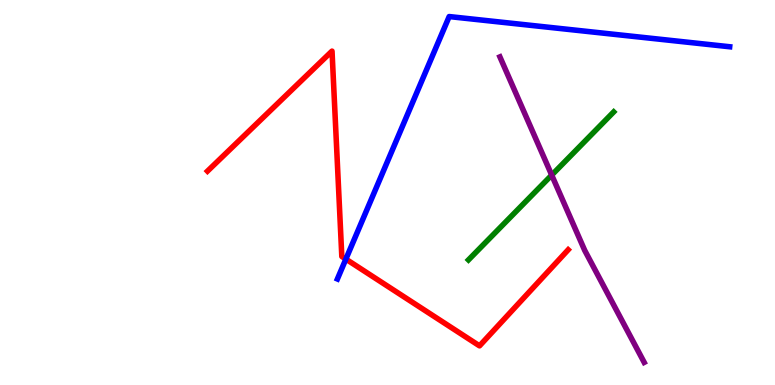[{'lines': ['blue', 'red'], 'intersections': [{'x': 4.46, 'y': 3.27}]}, {'lines': ['green', 'red'], 'intersections': []}, {'lines': ['purple', 'red'], 'intersections': []}, {'lines': ['blue', 'green'], 'intersections': []}, {'lines': ['blue', 'purple'], 'intersections': []}, {'lines': ['green', 'purple'], 'intersections': [{'x': 7.12, 'y': 5.45}]}]